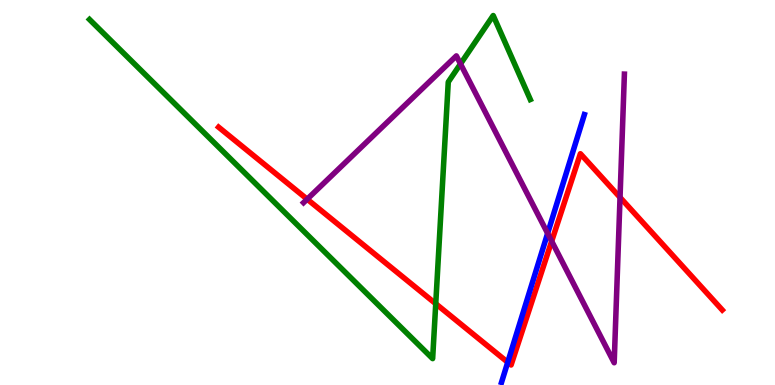[{'lines': ['blue', 'red'], 'intersections': [{'x': 6.55, 'y': 0.59}]}, {'lines': ['green', 'red'], 'intersections': [{'x': 5.62, 'y': 2.11}]}, {'lines': ['purple', 'red'], 'intersections': [{'x': 3.96, 'y': 4.83}, {'x': 7.12, 'y': 3.73}, {'x': 8.0, 'y': 4.87}]}, {'lines': ['blue', 'green'], 'intersections': []}, {'lines': ['blue', 'purple'], 'intersections': [{'x': 7.07, 'y': 3.94}]}, {'lines': ['green', 'purple'], 'intersections': [{'x': 5.94, 'y': 8.34}]}]